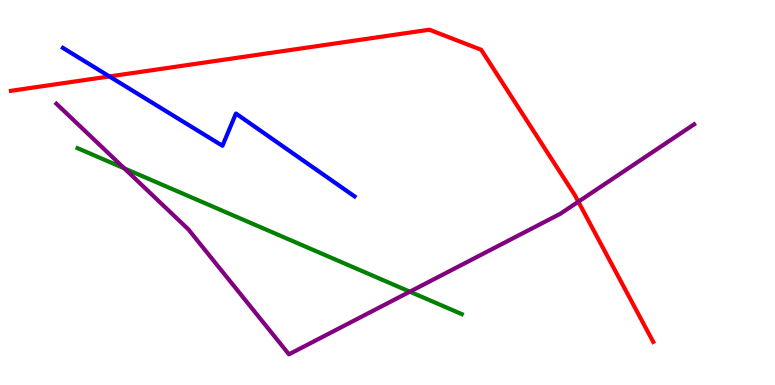[{'lines': ['blue', 'red'], 'intersections': [{'x': 1.41, 'y': 8.01}]}, {'lines': ['green', 'red'], 'intersections': []}, {'lines': ['purple', 'red'], 'intersections': [{'x': 7.46, 'y': 4.76}]}, {'lines': ['blue', 'green'], 'intersections': []}, {'lines': ['blue', 'purple'], 'intersections': []}, {'lines': ['green', 'purple'], 'intersections': [{'x': 1.6, 'y': 5.63}, {'x': 5.29, 'y': 2.42}]}]